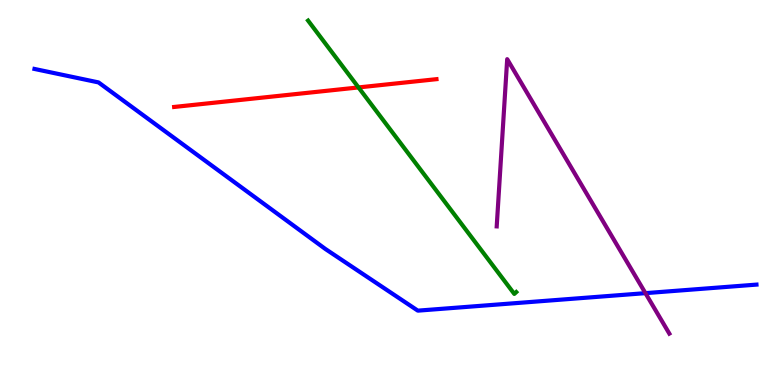[{'lines': ['blue', 'red'], 'intersections': []}, {'lines': ['green', 'red'], 'intersections': [{'x': 4.63, 'y': 7.73}]}, {'lines': ['purple', 'red'], 'intersections': []}, {'lines': ['blue', 'green'], 'intersections': []}, {'lines': ['blue', 'purple'], 'intersections': [{'x': 8.33, 'y': 2.39}]}, {'lines': ['green', 'purple'], 'intersections': []}]